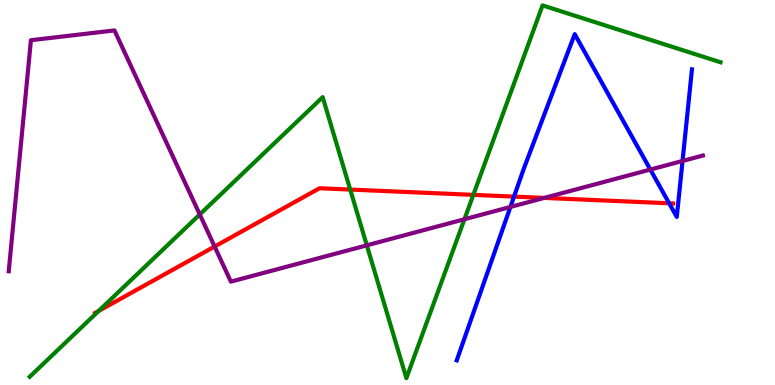[{'lines': ['blue', 'red'], 'intersections': [{'x': 6.63, 'y': 4.89}, {'x': 8.63, 'y': 4.72}]}, {'lines': ['green', 'red'], 'intersections': [{'x': 1.27, 'y': 1.92}, {'x': 4.52, 'y': 5.08}, {'x': 6.11, 'y': 4.94}]}, {'lines': ['purple', 'red'], 'intersections': [{'x': 2.77, 'y': 3.6}, {'x': 7.02, 'y': 4.86}]}, {'lines': ['blue', 'green'], 'intersections': []}, {'lines': ['blue', 'purple'], 'intersections': [{'x': 6.59, 'y': 4.62}, {'x': 8.39, 'y': 5.6}, {'x': 8.81, 'y': 5.82}]}, {'lines': ['green', 'purple'], 'intersections': [{'x': 2.58, 'y': 4.43}, {'x': 4.73, 'y': 3.63}, {'x': 5.99, 'y': 4.31}]}]